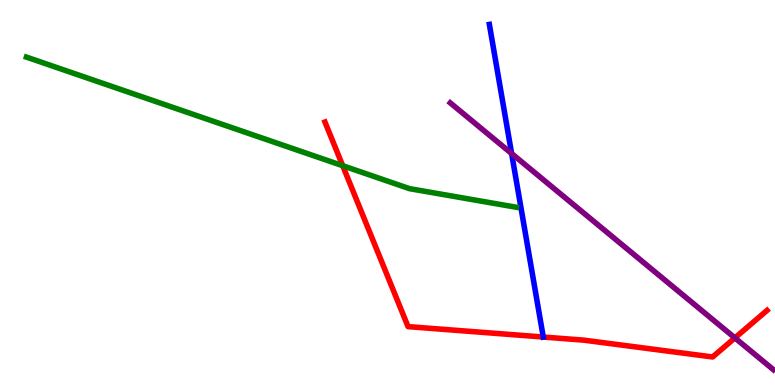[{'lines': ['blue', 'red'], 'intersections': [{'x': 7.01, 'y': 1.25}]}, {'lines': ['green', 'red'], 'intersections': [{'x': 4.42, 'y': 5.7}]}, {'lines': ['purple', 'red'], 'intersections': [{'x': 9.48, 'y': 1.22}]}, {'lines': ['blue', 'green'], 'intersections': []}, {'lines': ['blue', 'purple'], 'intersections': [{'x': 6.6, 'y': 6.01}]}, {'lines': ['green', 'purple'], 'intersections': []}]